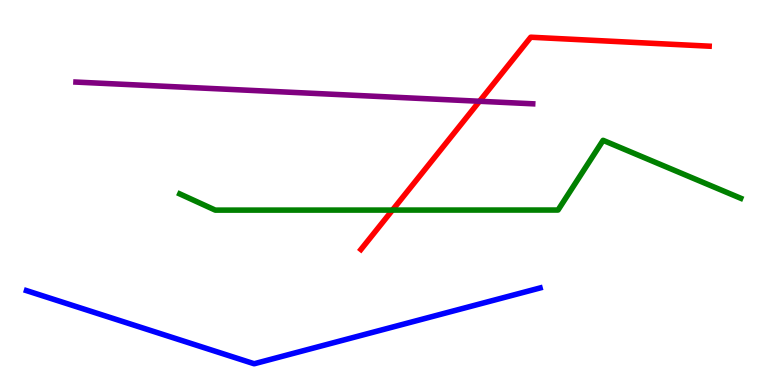[{'lines': ['blue', 'red'], 'intersections': []}, {'lines': ['green', 'red'], 'intersections': [{'x': 5.06, 'y': 4.54}]}, {'lines': ['purple', 'red'], 'intersections': [{'x': 6.19, 'y': 7.37}]}, {'lines': ['blue', 'green'], 'intersections': []}, {'lines': ['blue', 'purple'], 'intersections': []}, {'lines': ['green', 'purple'], 'intersections': []}]